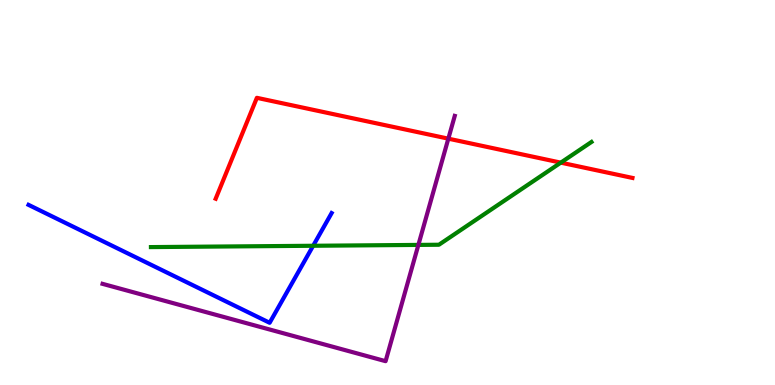[{'lines': ['blue', 'red'], 'intersections': []}, {'lines': ['green', 'red'], 'intersections': [{'x': 7.24, 'y': 5.78}]}, {'lines': ['purple', 'red'], 'intersections': [{'x': 5.79, 'y': 6.4}]}, {'lines': ['blue', 'green'], 'intersections': [{'x': 4.04, 'y': 3.62}]}, {'lines': ['blue', 'purple'], 'intersections': []}, {'lines': ['green', 'purple'], 'intersections': [{'x': 5.4, 'y': 3.64}]}]